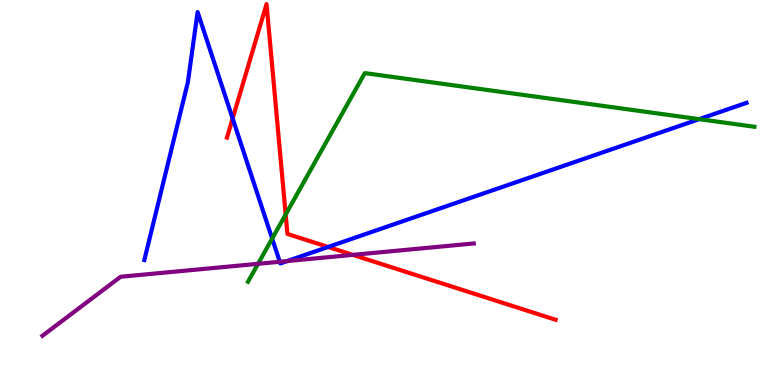[{'lines': ['blue', 'red'], 'intersections': [{'x': 3.0, 'y': 6.92}, {'x': 4.23, 'y': 3.59}]}, {'lines': ['green', 'red'], 'intersections': [{'x': 3.69, 'y': 4.43}]}, {'lines': ['purple', 'red'], 'intersections': [{'x': 4.55, 'y': 3.38}]}, {'lines': ['blue', 'green'], 'intersections': [{'x': 3.51, 'y': 3.8}, {'x': 9.02, 'y': 6.91}]}, {'lines': ['blue', 'purple'], 'intersections': [{'x': 3.61, 'y': 3.2}, {'x': 3.71, 'y': 3.22}]}, {'lines': ['green', 'purple'], 'intersections': [{'x': 3.33, 'y': 3.15}]}]